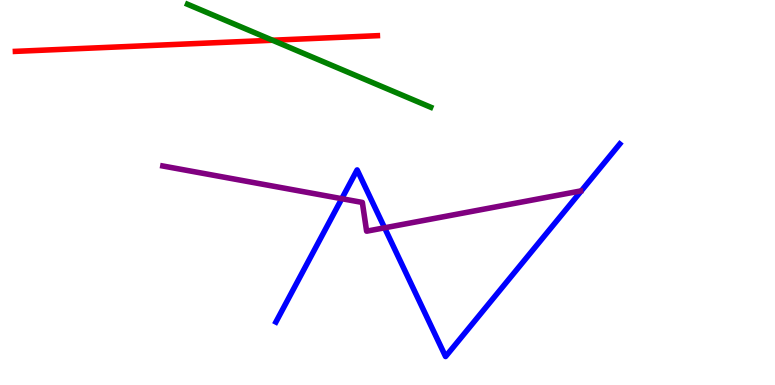[{'lines': ['blue', 'red'], 'intersections': []}, {'lines': ['green', 'red'], 'intersections': [{'x': 3.52, 'y': 8.95}]}, {'lines': ['purple', 'red'], 'intersections': []}, {'lines': ['blue', 'green'], 'intersections': []}, {'lines': ['blue', 'purple'], 'intersections': [{'x': 4.41, 'y': 4.84}, {'x': 4.96, 'y': 4.08}]}, {'lines': ['green', 'purple'], 'intersections': []}]